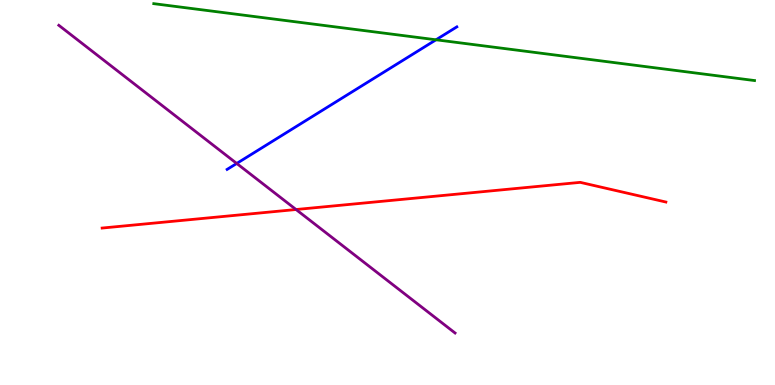[{'lines': ['blue', 'red'], 'intersections': []}, {'lines': ['green', 'red'], 'intersections': []}, {'lines': ['purple', 'red'], 'intersections': [{'x': 3.82, 'y': 4.56}]}, {'lines': ['blue', 'green'], 'intersections': [{'x': 5.63, 'y': 8.97}]}, {'lines': ['blue', 'purple'], 'intersections': [{'x': 3.05, 'y': 5.75}]}, {'lines': ['green', 'purple'], 'intersections': []}]